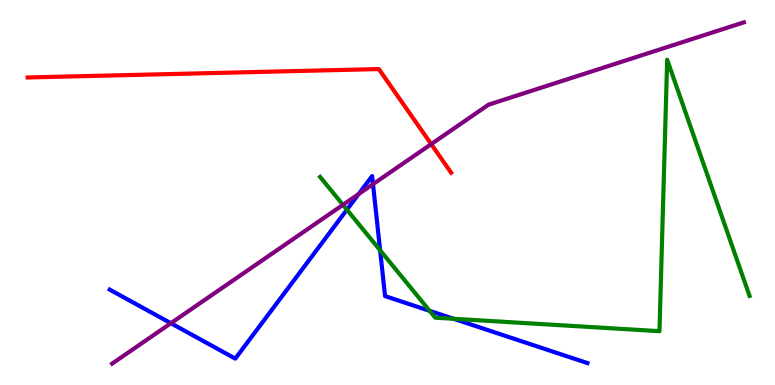[{'lines': ['blue', 'red'], 'intersections': []}, {'lines': ['green', 'red'], 'intersections': []}, {'lines': ['purple', 'red'], 'intersections': [{'x': 5.56, 'y': 6.26}]}, {'lines': ['blue', 'green'], 'intersections': [{'x': 4.48, 'y': 4.55}, {'x': 4.9, 'y': 3.5}, {'x': 5.54, 'y': 1.93}, {'x': 5.85, 'y': 1.72}]}, {'lines': ['blue', 'purple'], 'intersections': [{'x': 2.2, 'y': 1.6}, {'x': 4.63, 'y': 4.96}, {'x': 4.81, 'y': 5.22}]}, {'lines': ['green', 'purple'], 'intersections': [{'x': 4.43, 'y': 4.68}]}]